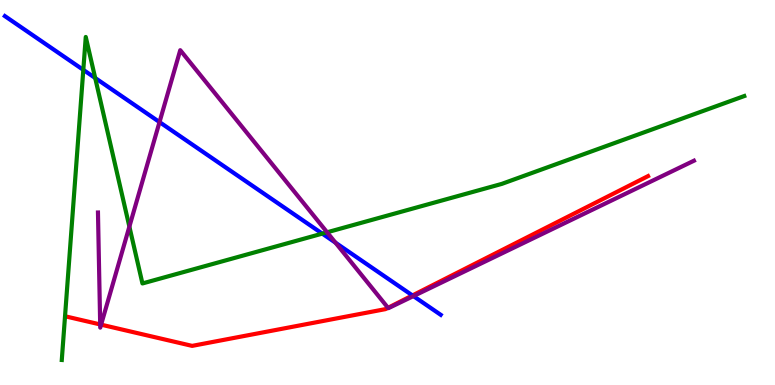[{'lines': ['blue', 'red'], 'intersections': [{'x': 5.32, 'y': 2.33}]}, {'lines': ['green', 'red'], 'intersections': []}, {'lines': ['purple', 'red'], 'intersections': [{'x': 1.29, 'y': 1.57}, {'x': 1.3, 'y': 1.57}, {'x': 5.01, 'y': 2.0}]}, {'lines': ['blue', 'green'], 'intersections': [{'x': 1.08, 'y': 8.19}, {'x': 1.23, 'y': 7.97}, {'x': 4.16, 'y': 3.93}]}, {'lines': ['blue', 'purple'], 'intersections': [{'x': 2.06, 'y': 6.83}, {'x': 4.33, 'y': 3.7}, {'x': 5.33, 'y': 2.31}]}, {'lines': ['green', 'purple'], 'intersections': [{'x': 1.67, 'y': 4.11}, {'x': 4.22, 'y': 3.97}]}]